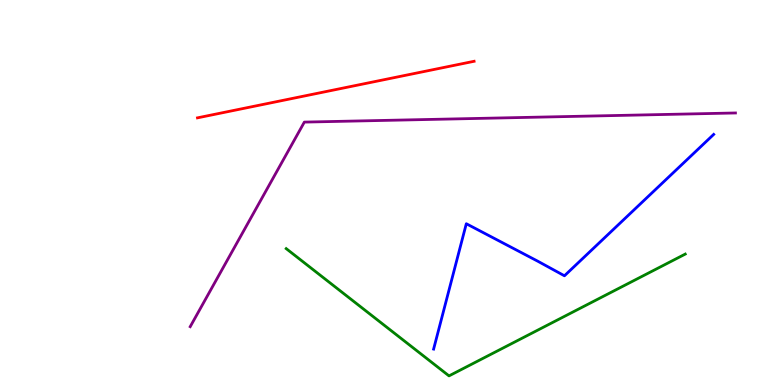[{'lines': ['blue', 'red'], 'intersections': []}, {'lines': ['green', 'red'], 'intersections': []}, {'lines': ['purple', 'red'], 'intersections': []}, {'lines': ['blue', 'green'], 'intersections': []}, {'lines': ['blue', 'purple'], 'intersections': []}, {'lines': ['green', 'purple'], 'intersections': []}]